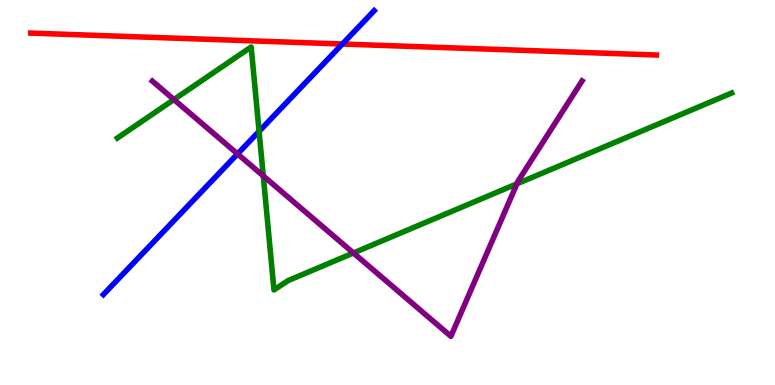[{'lines': ['blue', 'red'], 'intersections': [{'x': 4.42, 'y': 8.86}]}, {'lines': ['green', 'red'], 'intersections': []}, {'lines': ['purple', 'red'], 'intersections': []}, {'lines': ['blue', 'green'], 'intersections': [{'x': 3.34, 'y': 6.59}]}, {'lines': ['blue', 'purple'], 'intersections': [{'x': 3.07, 'y': 6.0}]}, {'lines': ['green', 'purple'], 'intersections': [{'x': 2.24, 'y': 7.41}, {'x': 3.4, 'y': 5.43}, {'x': 4.56, 'y': 3.43}, {'x': 6.67, 'y': 5.23}]}]